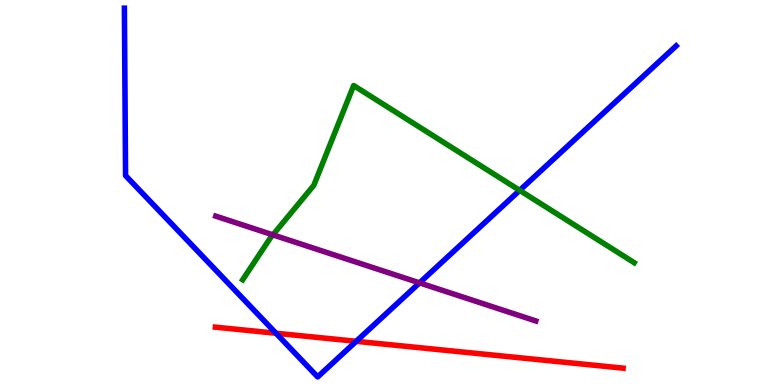[{'lines': ['blue', 'red'], 'intersections': [{'x': 3.56, 'y': 1.34}, {'x': 4.6, 'y': 1.13}]}, {'lines': ['green', 'red'], 'intersections': []}, {'lines': ['purple', 'red'], 'intersections': []}, {'lines': ['blue', 'green'], 'intersections': [{'x': 6.71, 'y': 5.06}]}, {'lines': ['blue', 'purple'], 'intersections': [{'x': 5.41, 'y': 2.65}]}, {'lines': ['green', 'purple'], 'intersections': [{'x': 3.52, 'y': 3.9}]}]